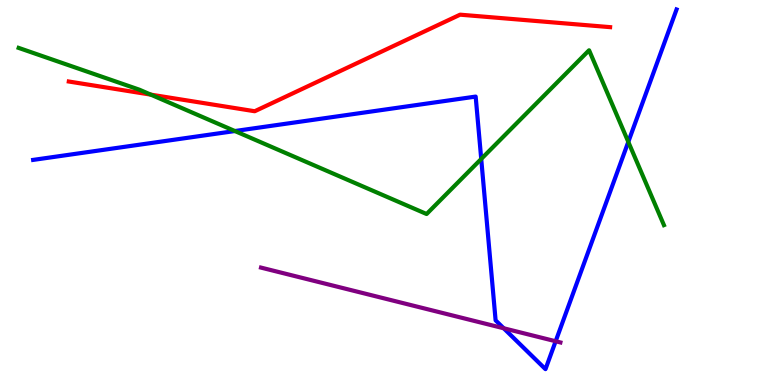[{'lines': ['blue', 'red'], 'intersections': []}, {'lines': ['green', 'red'], 'intersections': [{'x': 1.95, 'y': 7.54}]}, {'lines': ['purple', 'red'], 'intersections': []}, {'lines': ['blue', 'green'], 'intersections': [{'x': 3.03, 'y': 6.6}, {'x': 6.21, 'y': 5.87}, {'x': 8.11, 'y': 6.31}]}, {'lines': ['blue', 'purple'], 'intersections': [{'x': 6.5, 'y': 1.47}, {'x': 7.17, 'y': 1.14}]}, {'lines': ['green', 'purple'], 'intersections': []}]